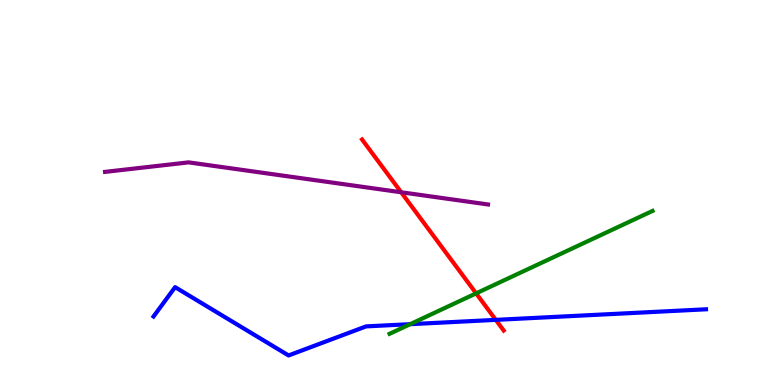[{'lines': ['blue', 'red'], 'intersections': [{'x': 6.4, 'y': 1.69}]}, {'lines': ['green', 'red'], 'intersections': [{'x': 6.14, 'y': 2.38}]}, {'lines': ['purple', 'red'], 'intersections': [{'x': 5.18, 'y': 5.01}]}, {'lines': ['blue', 'green'], 'intersections': [{'x': 5.29, 'y': 1.58}]}, {'lines': ['blue', 'purple'], 'intersections': []}, {'lines': ['green', 'purple'], 'intersections': []}]